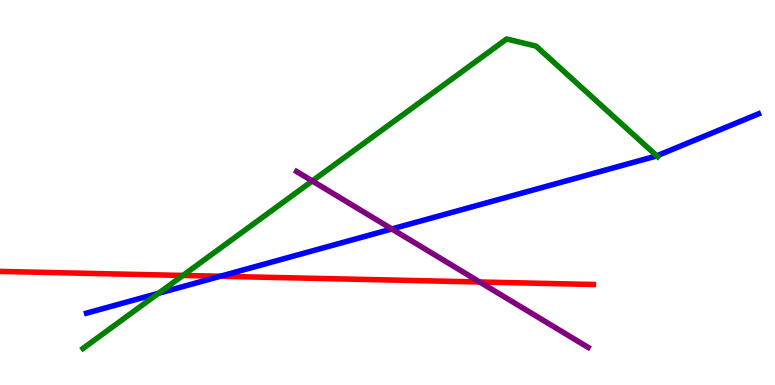[{'lines': ['blue', 'red'], 'intersections': [{'x': 2.84, 'y': 2.82}]}, {'lines': ['green', 'red'], 'intersections': [{'x': 2.36, 'y': 2.85}]}, {'lines': ['purple', 'red'], 'intersections': [{'x': 6.19, 'y': 2.68}]}, {'lines': ['blue', 'green'], 'intersections': [{'x': 2.04, 'y': 2.38}, {'x': 8.47, 'y': 5.95}]}, {'lines': ['blue', 'purple'], 'intersections': [{'x': 5.06, 'y': 4.05}]}, {'lines': ['green', 'purple'], 'intersections': [{'x': 4.03, 'y': 5.3}]}]